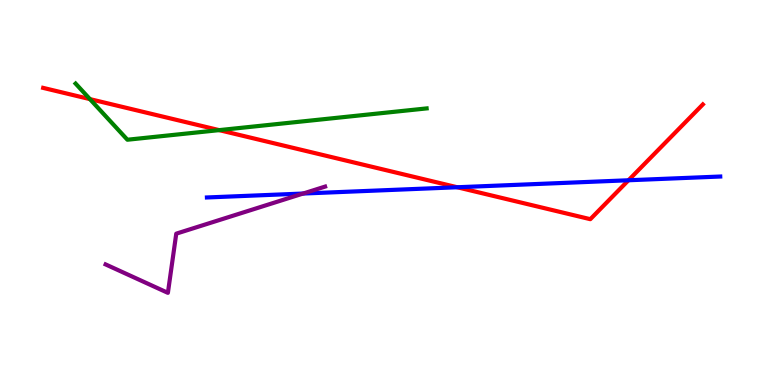[{'lines': ['blue', 'red'], 'intersections': [{'x': 5.9, 'y': 5.14}, {'x': 8.11, 'y': 5.32}]}, {'lines': ['green', 'red'], 'intersections': [{'x': 1.16, 'y': 7.43}, {'x': 2.83, 'y': 6.62}]}, {'lines': ['purple', 'red'], 'intersections': []}, {'lines': ['blue', 'green'], 'intersections': []}, {'lines': ['blue', 'purple'], 'intersections': [{'x': 3.91, 'y': 4.97}]}, {'lines': ['green', 'purple'], 'intersections': []}]